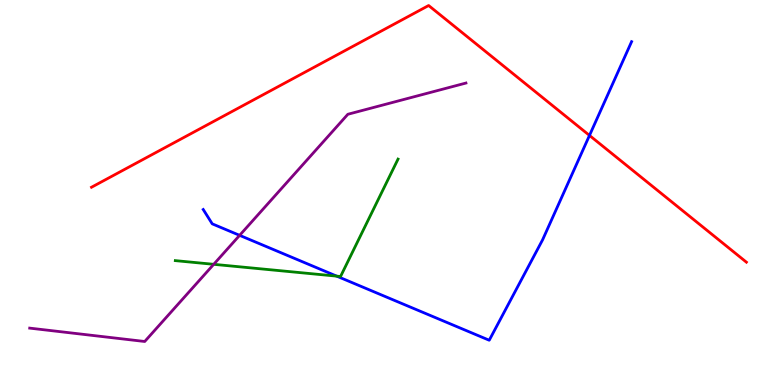[{'lines': ['blue', 'red'], 'intersections': [{'x': 7.61, 'y': 6.48}]}, {'lines': ['green', 'red'], 'intersections': []}, {'lines': ['purple', 'red'], 'intersections': []}, {'lines': ['blue', 'green'], 'intersections': [{'x': 4.34, 'y': 2.83}]}, {'lines': ['blue', 'purple'], 'intersections': [{'x': 3.09, 'y': 3.89}]}, {'lines': ['green', 'purple'], 'intersections': [{'x': 2.76, 'y': 3.13}]}]